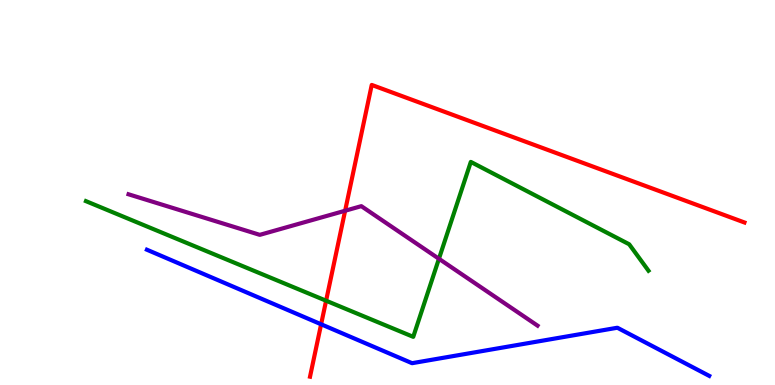[{'lines': ['blue', 'red'], 'intersections': [{'x': 4.14, 'y': 1.58}]}, {'lines': ['green', 'red'], 'intersections': [{'x': 4.21, 'y': 2.19}]}, {'lines': ['purple', 'red'], 'intersections': [{'x': 4.45, 'y': 4.53}]}, {'lines': ['blue', 'green'], 'intersections': []}, {'lines': ['blue', 'purple'], 'intersections': []}, {'lines': ['green', 'purple'], 'intersections': [{'x': 5.66, 'y': 3.28}]}]